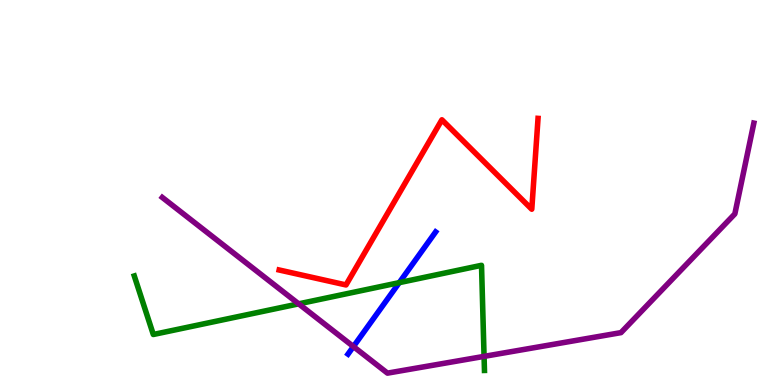[{'lines': ['blue', 'red'], 'intersections': []}, {'lines': ['green', 'red'], 'intersections': []}, {'lines': ['purple', 'red'], 'intersections': []}, {'lines': ['blue', 'green'], 'intersections': [{'x': 5.15, 'y': 2.66}]}, {'lines': ['blue', 'purple'], 'intersections': [{'x': 4.56, 'y': 0.998}]}, {'lines': ['green', 'purple'], 'intersections': [{'x': 3.85, 'y': 2.11}, {'x': 6.25, 'y': 0.743}]}]